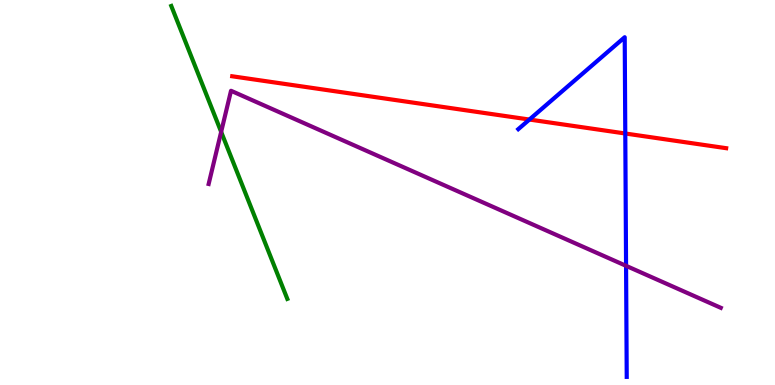[{'lines': ['blue', 'red'], 'intersections': [{'x': 6.83, 'y': 6.89}, {'x': 8.07, 'y': 6.53}]}, {'lines': ['green', 'red'], 'intersections': []}, {'lines': ['purple', 'red'], 'intersections': []}, {'lines': ['blue', 'green'], 'intersections': []}, {'lines': ['blue', 'purple'], 'intersections': [{'x': 8.08, 'y': 3.1}]}, {'lines': ['green', 'purple'], 'intersections': [{'x': 2.85, 'y': 6.57}]}]